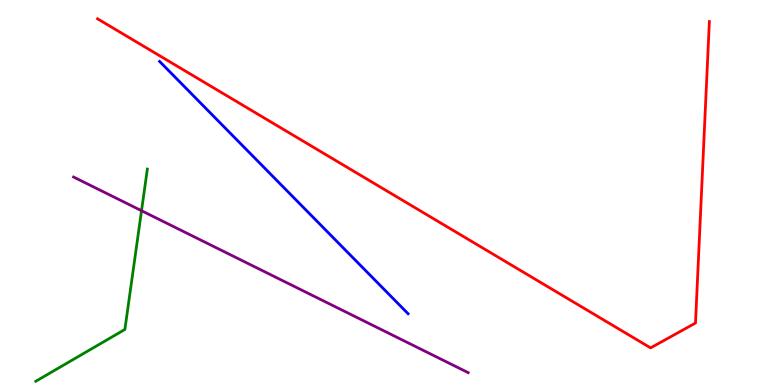[{'lines': ['blue', 'red'], 'intersections': []}, {'lines': ['green', 'red'], 'intersections': []}, {'lines': ['purple', 'red'], 'intersections': []}, {'lines': ['blue', 'green'], 'intersections': []}, {'lines': ['blue', 'purple'], 'intersections': []}, {'lines': ['green', 'purple'], 'intersections': [{'x': 1.83, 'y': 4.53}]}]